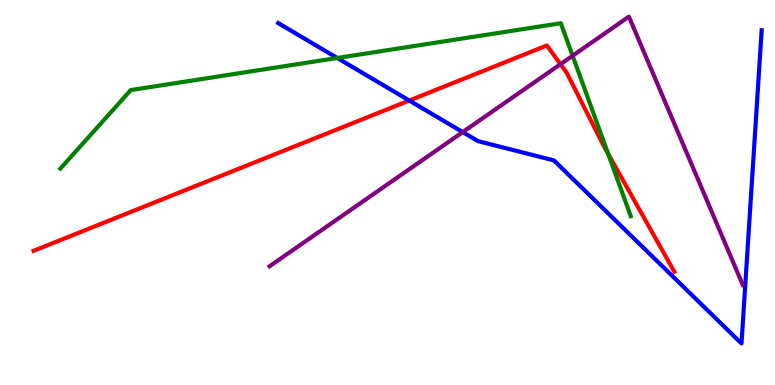[{'lines': ['blue', 'red'], 'intersections': [{'x': 5.28, 'y': 7.39}]}, {'lines': ['green', 'red'], 'intersections': [{'x': 7.85, 'y': 6.0}]}, {'lines': ['purple', 'red'], 'intersections': [{'x': 7.23, 'y': 8.33}]}, {'lines': ['blue', 'green'], 'intersections': [{'x': 4.35, 'y': 8.49}]}, {'lines': ['blue', 'purple'], 'intersections': [{'x': 5.97, 'y': 6.57}]}, {'lines': ['green', 'purple'], 'intersections': [{'x': 7.39, 'y': 8.55}]}]